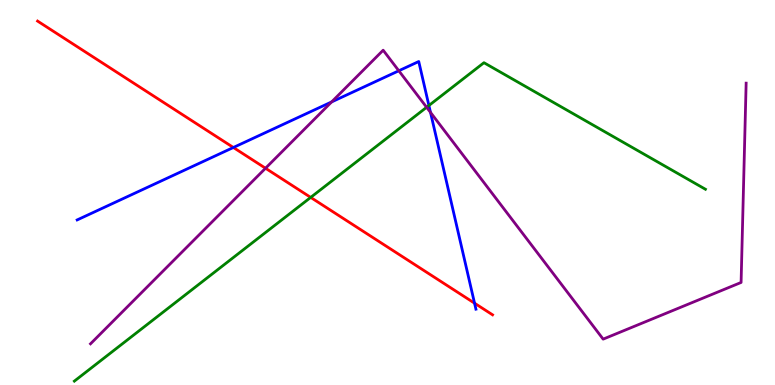[{'lines': ['blue', 'red'], 'intersections': [{'x': 3.01, 'y': 6.17}, {'x': 6.12, 'y': 2.12}]}, {'lines': ['green', 'red'], 'intersections': [{'x': 4.01, 'y': 4.87}]}, {'lines': ['purple', 'red'], 'intersections': [{'x': 3.43, 'y': 5.63}]}, {'lines': ['blue', 'green'], 'intersections': [{'x': 5.53, 'y': 7.26}]}, {'lines': ['blue', 'purple'], 'intersections': [{'x': 4.28, 'y': 7.35}, {'x': 5.15, 'y': 8.16}, {'x': 5.55, 'y': 7.08}]}, {'lines': ['green', 'purple'], 'intersections': [{'x': 5.5, 'y': 7.21}]}]